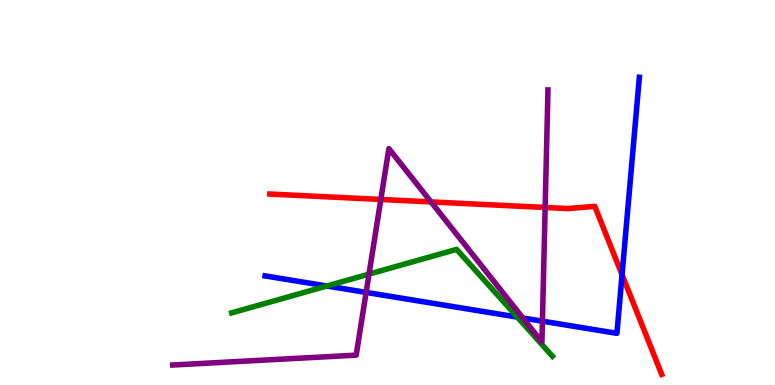[{'lines': ['blue', 'red'], 'intersections': [{'x': 8.03, 'y': 2.86}]}, {'lines': ['green', 'red'], 'intersections': []}, {'lines': ['purple', 'red'], 'intersections': [{'x': 4.91, 'y': 4.82}, {'x': 5.56, 'y': 4.76}, {'x': 7.03, 'y': 4.61}]}, {'lines': ['blue', 'green'], 'intersections': [{'x': 4.22, 'y': 2.57}, {'x': 6.68, 'y': 1.76}]}, {'lines': ['blue', 'purple'], 'intersections': [{'x': 4.72, 'y': 2.41}, {'x': 6.75, 'y': 1.74}, {'x': 7.0, 'y': 1.66}]}, {'lines': ['green', 'purple'], 'intersections': [{'x': 4.76, 'y': 2.88}]}]